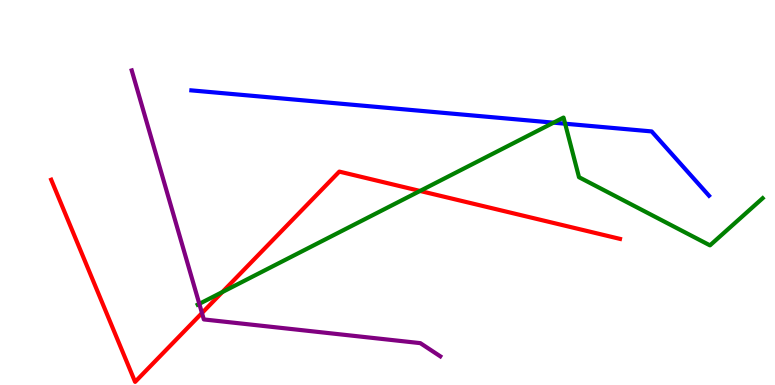[{'lines': ['blue', 'red'], 'intersections': []}, {'lines': ['green', 'red'], 'intersections': [{'x': 2.87, 'y': 2.41}, {'x': 5.42, 'y': 5.04}]}, {'lines': ['purple', 'red'], 'intersections': [{'x': 2.61, 'y': 1.87}]}, {'lines': ['blue', 'green'], 'intersections': [{'x': 7.14, 'y': 6.81}, {'x': 7.29, 'y': 6.79}]}, {'lines': ['blue', 'purple'], 'intersections': []}, {'lines': ['green', 'purple'], 'intersections': [{'x': 2.57, 'y': 2.11}]}]